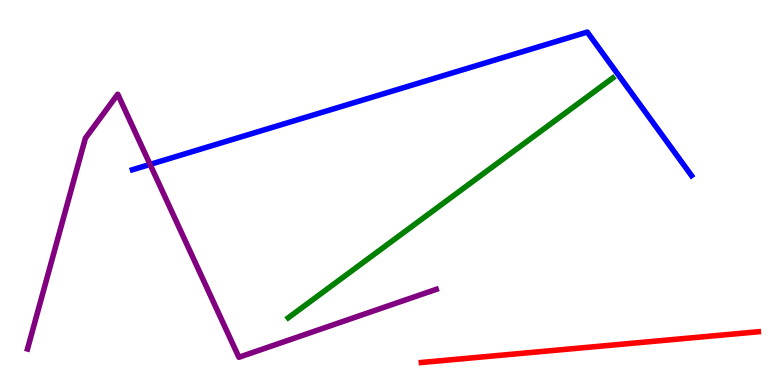[{'lines': ['blue', 'red'], 'intersections': []}, {'lines': ['green', 'red'], 'intersections': []}, {'lines': ['purple', 'red'], 'intersections': []}, {'lines': ['blue', 'green'], 'intersections': []}, {'lines': ['blue', 'purple'], 'intersections': [{'x': 1.94, 'y': 5.73}]}, {'lines': ['green', 'purple'], 'intersections': []}]